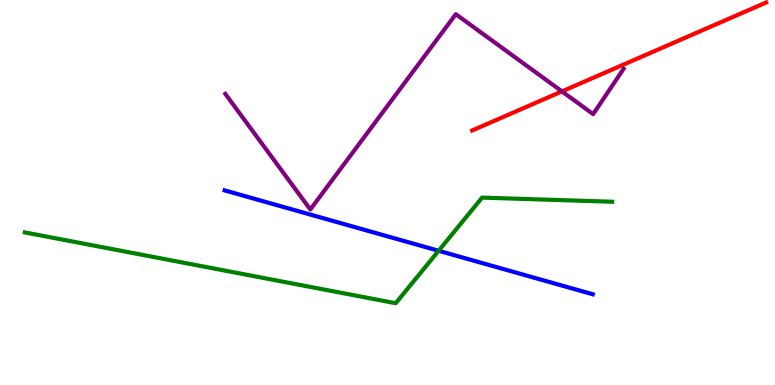[{'lines': ['blue', 'red'], 'intersections': []}, {'lines': ['green', 'red'], 'intersections': []}, {'lines': ['purple', 'red'], 'intersections': [{'x': 7.25, 'y': 7.63}]}, {'lines': ['blue', 'green'], 'intersections': [{'x': 5.66, 'y': 3.49}]}, {'lines': ['blue', 'purple'], 'intersections': []}, {'lines': ['green', 'purple'], 'intersections': []}]